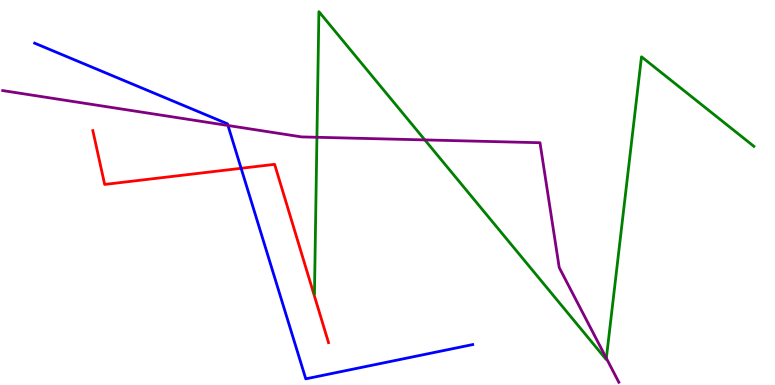[{'lines': ['blue', 'red'], 'intersections': [{'x': 3.11, 'y': 5.63}]}, {'lines': ['green', 'red'], 'intersections': []}, {'lines': ['purple', 'red'], 'intersections': []}, {'lines': ['blue', 'green'], 'intersections': []}, {'lines': ['blue', 'purple'], 'intersections': [{'x': 2.94, 'y': 6.74}]}, {'lines': ['green', 'purple'], 'intersections': [{'x': 4.09, 'y': 6.43}, {'x': 5.48, 'y': 6.37}, {'x': 7.82, 'y': 0.695}]}]